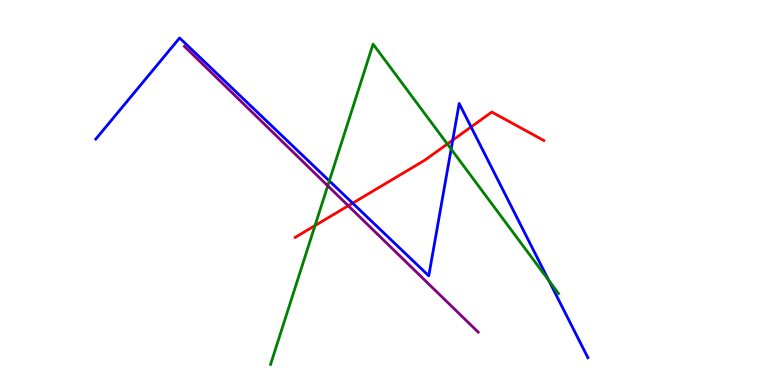[{'lines': ['blue', 'red'], 'intersections': [{'x': 4.55, 'y': 4.72}, {'x': 5.84, 'y': 6.36}, {'x': 6.08, 'y': 6.7}]}, {'lines': ['green', 'red'], 'intersections': [{'x': 4.06, 'y': 4.14}, {'x': 5.77, 'y': 6.26}]}, {'lines': ['purple', 'red'], 'intersections': [{'x': 4.49, 'y': 4.66}]}, {'lines': ['blue', 'green'], 'intersections': [{'x': 4.25, 'y': 5.3}, {'x': 5.82, 'y': 6.13}, {'x': 7.08, 'y': 2.71}]}, {'lines': ['blue', 'purple'], 'intersections': []}, {'lines': ['green', 'purple'], 'intersections': [{'x': 4.23, 'y': 5.17}]}]